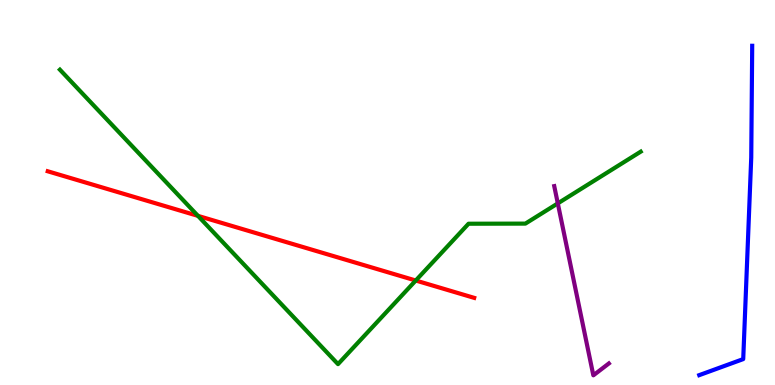[{'lines': ['blue', 'red'], 'intersections': []}, {'lines': ['green', 'red'], 'intersections': [{'x': 2.55, 'y': 4.39}, {'x': 5.36, 'y': 2.71}]}, {'lines': ['purple', 'red'], 'intersections': []}, {'lines': ['blue', 'green'], 'intersections': []}, {'lines': ['blue', 'purple'], 'intersections': []}, {'lines': ['green', 'purple'], 'intersections': [{'x': 7.2, 'y': 4.72}]}]